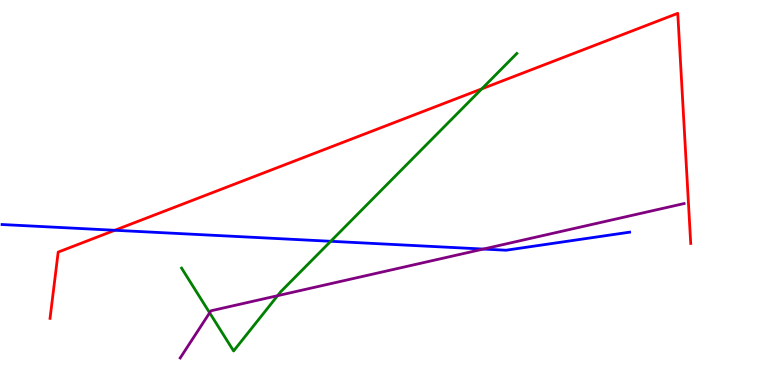[{'lines': ['blue', 'red'], 'intersections': [{'x': 1.48, 'y': 4.02}]}, {'lines': ['green', 'red'], 'intersections': [{'x': 6.22, 'y': 7.69}]}, {'lines': ['purple', 'red'], 'intersections': []}, {'lines': ['blue', 'green'], 'intersections': [{'x': 4.27, 'y': 3.73}]}, {'lines': ['blue', 'purple'], 'intersections': [{'x': 6.24, 'y': 3.53}]}, {'lines': ['green', 'purple'], 'intersections': [{'x': 2.71, 'y': 1.88}, {'x': 3.58, 'y': 2.32}]}]